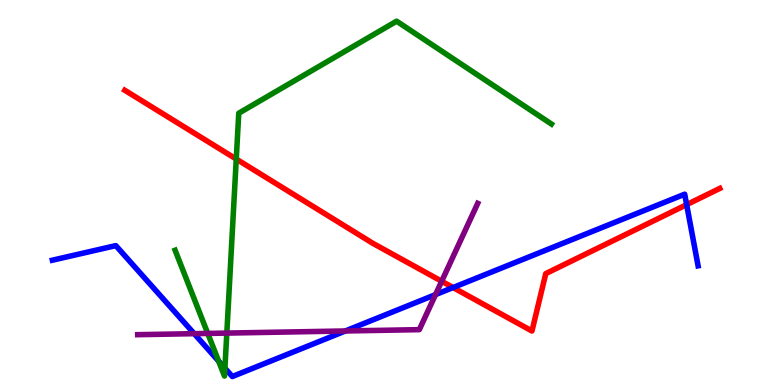[{'lines': ['blue', 'red'], 'intersections': [{'x': 5.85, 'y': 2.53}, {'x': 8.86, 'y': 4.68}]}, {'lines': ['green', 'red'], 'intersections': [{'x': 3.05, 'y': 5.87}]}, {'lines': ['purple', 'red'], 'intersections': [{'x': 5.7, 'y': 2.69}]}, {'lines': ['blue', 'green'], 'intersections': [{'x': 2.82, 'y': 0.621}, {'x': 2.9, 'y': 0.437}]}, {'lines': ['blue', 'purple'], 'intersections': [{'x': 2.51, 'y': 1.33}, {'x': 4.46, 'y': 1.4}, {'x': 5.62, 'y': 2.35}]}, {'lines': ['green', 'purple'], 'intersections': [{'x': 2.68, 'y': 1.34}, {'x': 2.93, 'y': 1.35}]}]